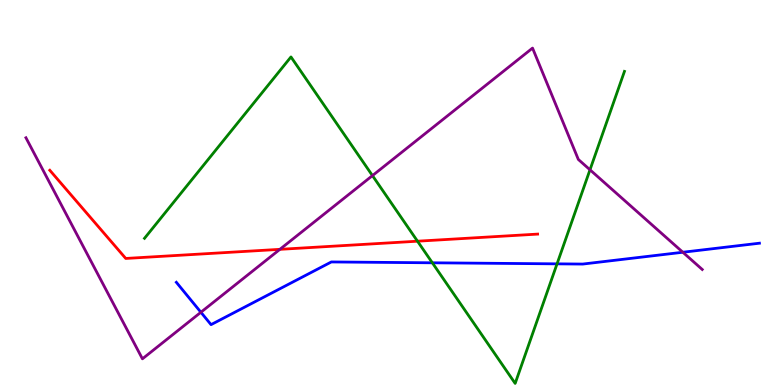[{'lines': ['blue', 'red'], 'intersections': []}, {'lines': ['green', 'red'], 'intersections': [{'x': 5.39, 'y': 3.74}]}, {'lines': ['purple', 'red'], 'intersections': [{'x': 3.61, 'y': 3.52}]}, {'lines': ['blue', 'green'], 'intersections': [{'x': 5.58, 'y': 3.17}, {'x': 7.19, 'y': 3.15}]}, {'lines': ['blue', 'purple'], 'intersections': [{'x': 2.59, 'y': 1.89}, {'x': 8.81, 'y': 3.45}]}, {'lines': ['green', 'purple'], 'intersections': [{'x': 4.81, 'y': 5.44}, {'x': 7.61, 'y': 5.59}]}]